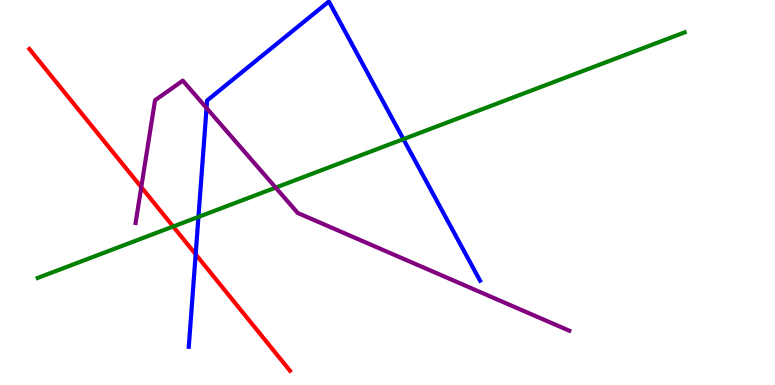[{'lines': ['blue', 'red'], 'intersections': [{'x': 2.52, 'y': 3.39}]}, {'lines': ['green', 'red'], 'intersections': [{'x': 2.23, 'y': 4.12}]}, {'lines': ['purple', 'red'], 'intersections': [{'x': 1.82, 'y': 5.14}]}, {'lines': ['blue', 'green'], 'intersections': [{'x': 2.56, 'y': 4.37}, {'x': 5.21, 'y': 6.39}]}, {'lines': ['blue', 'purple'], 'intersections': [{'x': 2.67, 'y': 7.19}]}, {'lines': ['green', 'purple'], 'intersections': [{'x': 3.56, 'y': 5.13}]}]